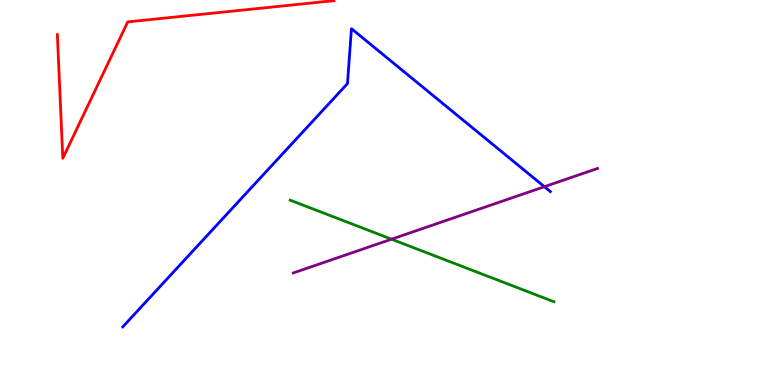[{'lines': ['blue', 'red'], 'intersections': []}, {'lines': ['green', 'red'], 'intersections': []}, {'lines': ['purple', 'red'], 'intersections': []}, {'lines': ['blue', 'green'], 'intersections': []}, {'lines': ['blue', 'purple'], 'intersections': [{'x': 7.02, 'y': 5.15}]}, {'lines': ['green', 'purple'], 'intersections': [{'x': 5.05, 'y': 3.79}]}]